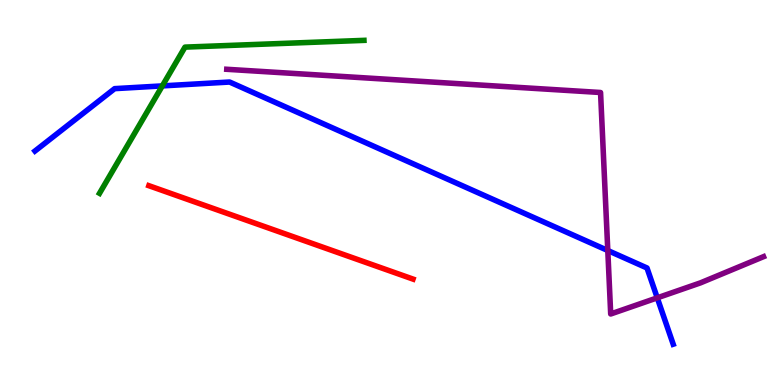[{'lines': ['blue', 'red'], 'intersections': []}, {'lines': ['green', 'red'], 'intersections': []}, {'lines': ['purple', 'red'], 'intersections': []}, {'lines': ['blue', 'green'], 'intersections': [{'x': 2.09, 'y': 7.77}]}, {'lines': ['blue', 'purple'], 'intersections': [{'x': 7.84, 'y': 3.49}, {'x': 8.48, 'y': 2.26}]}, {'lines': ['green', 'purple'], 'intersections': []}]